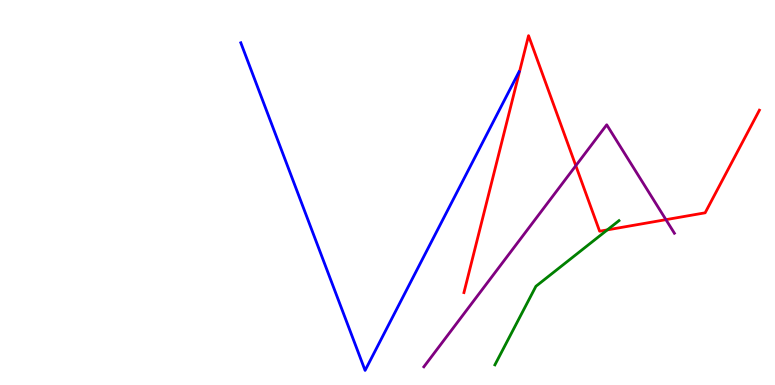[{'lines': ['blue', 'red'], 'intersections': []}, {'lines': ['green', 'red'], 'intersections': [{'x': 7.84, 'y': 4.03}]}, {'lines': ['purple', 'red'], 'intersections': [{'x': 7.43, 'y': 5.7}, {'x': 8.59, 'y': 4.29}]}, {'lines': ['blue', 'green'], 'intersections': []}, {'lines': ['blue', 'purple'], 'intersections': []}, {'lines': ['green', 'purple'], 'intersections': []}]